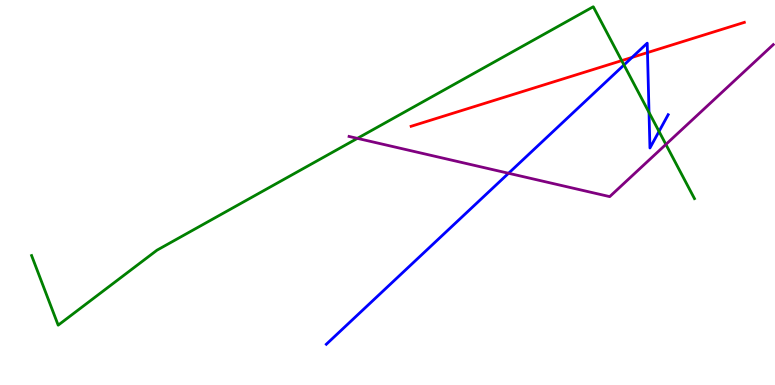[{'lines': ['blue', 'red'], 'intersections': [{'x': 8.16, 'y': 8.51}, {'x': 8.35, 'y': 8.63}]}, {'lines': ['green', 'red'], 'intersections': [{'x': 8.02, 'y': 8.43}]}, {'lines': ['purple', 'red'], 'intersections': []}, {'lines': ['blue', 'green'], 'intersections': [{'x': 8.05, 'y': 8.31}, {'x': 8.37, 'y': 7.08}, {'x': 8.5, 'y': 6.59}]}, {'lines': ['blue', 'purple'], 'intersections': [{'x': 6.56, 'y': 5.5}]}, {'lines': ['green', 'purple'], 'intersections': [{'x': 4.61, 'y': 6.41}, {'x': 8.59, 'y': 6.25}]}]